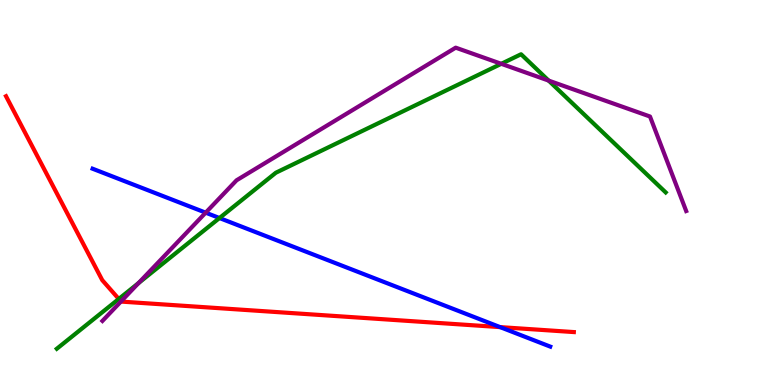[{'lines': ['blue', 'red'], 'intersections': [{'x': 6.45, 'y': 1.5}]}, {'lines': ['green', 'red'], 'intersections': [{'x': 1.53, 'y': 2.24}]}, {'lines': ['purple', 'red'], 'intersections': [{'x': 1.56, 'y': 2.17}]}, {'lines': ['blue', 'green'], 'intersections': [{'x': 2.83, 'y': 4.34}]}, {'lines': ['blue', 'purple'], 'intersections': [{'x': 2.65, 'y': 4.48}]}, {'lines': ['green', 'purple'], 'intersections': [{'x': 1.79, 'y': 2.65}, {'x': 6.47, 'y': 8.34}, {'x': 7.08, 'y': 7.91}]}]